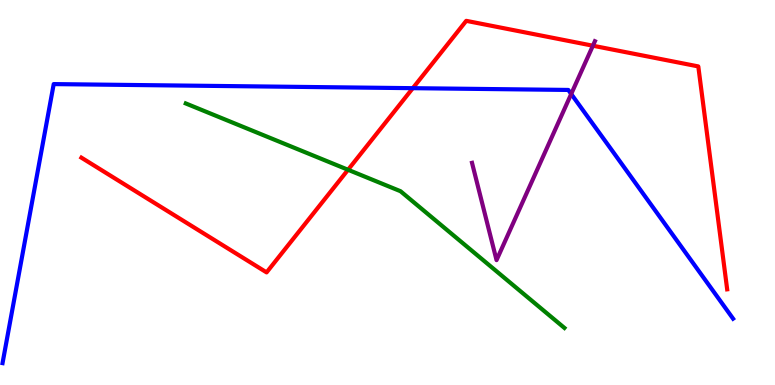[{'lines': ['blue', 'red'], 'intersections': [{'x': 5.33, 'y': 7.71}]}, {'lines': ['green', 'red'], 'intersections': [{'x': 4.49, 'y': 5.59}]}, {'lines': ['purple', 'red'], 'intersections': [{'x': 7.65, 'y': 8.81}]}, {'lines': ['blue', 'green'], 'intersections': []}, {'lines': ['blue', 'purple'], 'intersections': [{'x': 7.37, 'y': 7.56}]}, {'lines': ['green', 'purple'], 'intersections': []}]